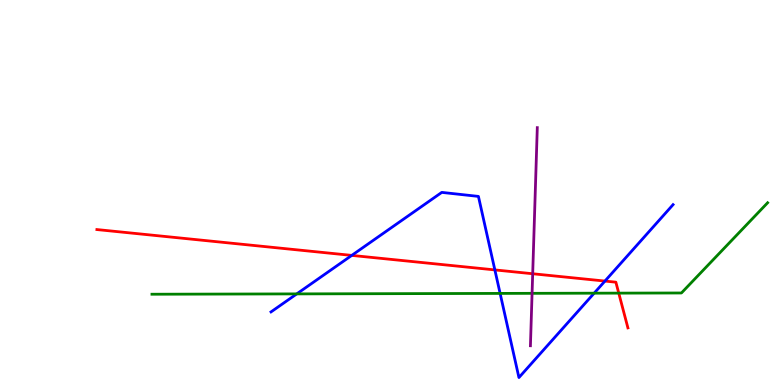[{'lines': ['blue', 'red'], 'intersections': [{'x': 4.54, 'y': 3.37}, {'x': 6.39, 'y': 2.99}, {'x': 7.81, 'y': 2.7}]}, {'lines': ['green', 'red'], 'intersections': [{'x': 7.98, 'y': 2.39}]}, {'lines': ['purple', 'red'], 'intersections': [{'x': 6.87, 'y': 2.89}]}, {'lines': ['blue', 'green'], 'intersections': [{'x': 3.83, 'y': 2.37}, {'x': 6.45, 'y': 2.38}, {'x': 7.67, 'y': 2.38}]}, {'lines': ['blue', 'purple'], 'intersections': []}, {'lines': ['green', 'purple'], 'intersections': [{'x': 6.87, 'y': 2.38}]}]